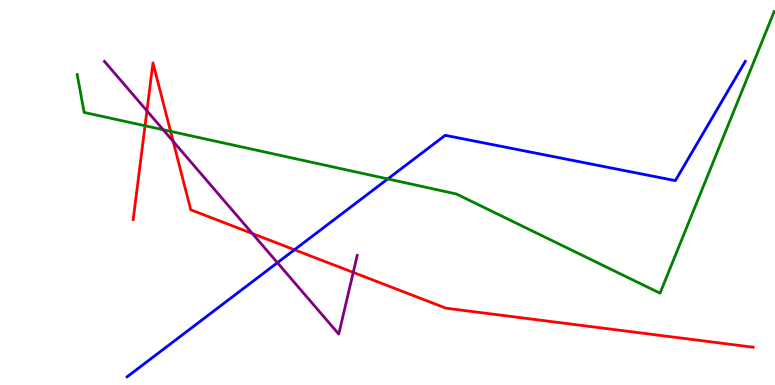[{'lines': ['blue', 'red'], 'intersections': [{'x': 3.8, 'y': 3.51}]}, {'lines': ['green', 'red'], 'intersections': [{'x': 1.87, 'y': 6.73}, {'x': 2.2, 'y': 6.59}]}, {'lines': ['purple', 'red'], 'intersections': [{'x': 1.9, 'y': 7.12}, {'x': 2.23, 'y': 6.33}, {'x': 3.26, 'y': 3.93}, {'x': 4.56, 'y': 2.92}]}, {'lines': ['blue', 'green'], 'intersections': [{'x': 5.0, 'y': 5.35}]}, {'lines': ['blue', 'purple'], 'intersections': [{'x': 3.58, 'y': 3.18}]}, {'lines': ['green', 'purple'], 'intersections': [{'x': 2.11, 'y': 6.63}]}]